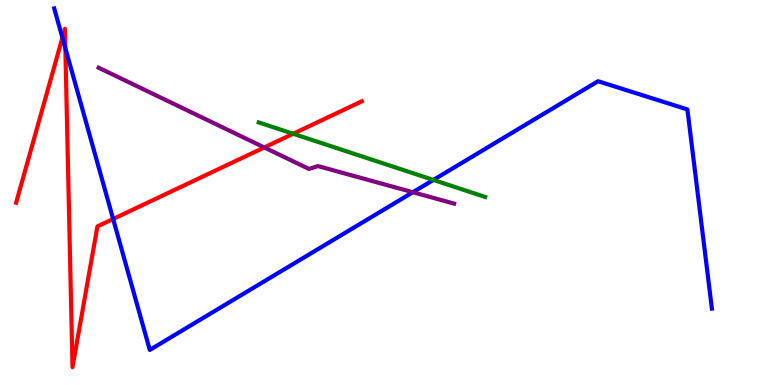[{'lines': ['blue', 'red'], 'intersections': [{'x': 0.805, 'y': 9.02}, {'x': 0.843, 'y': 8.75}, {'x': 1.46, 'y': 4.31}]}, {'lines': ['green', 'red'], 'intersections': [{'x': 3.78, 'y': 6.53}]}, {'lines': ['purple', 'red'], 'intersections': [{'x': 3.41, 'y': 6.17}]}, {'lines': ['blue', 'green'], 'intersections': [{'x': 5.59, 'y': 5.33}]}, {'lines': ['blue', 'purple'], 'intersections': [{'x': 5.33, 'y': 5.01}]}, {'lines': ['green', 'purple'], 'intersections': []}]